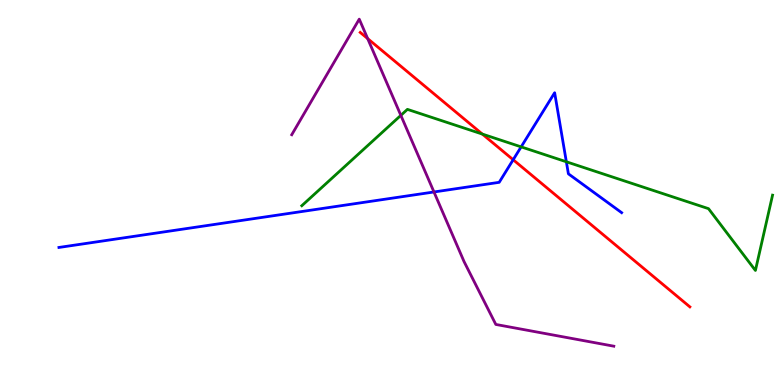[{'lines': ['blue', 'red'], 'intersections': [{'x': 6.62, 'y': 5.85}]}, {'lines': ['green', 'red'], 'intersections': [{'x': 6.22, 'y': 6.52}]}, {'lines': ['purple', 'red'], 'intersections': [{'x': 4.74, 'y': 9.0}]}, {'lines': ['blue', 'green'], 'intersections': [{'x': 6.72, 'y': 6.19}, {'x': 7.31, 'y': 5.8}]}, {'lines': ['blue', 'purple'], 'intersections': [{'x': 5.6, 'y': 5.01}]}, {'lines': ['green', 'purple'], 'intersections': [{'x': 5.17, 'y': 7.0}]}]